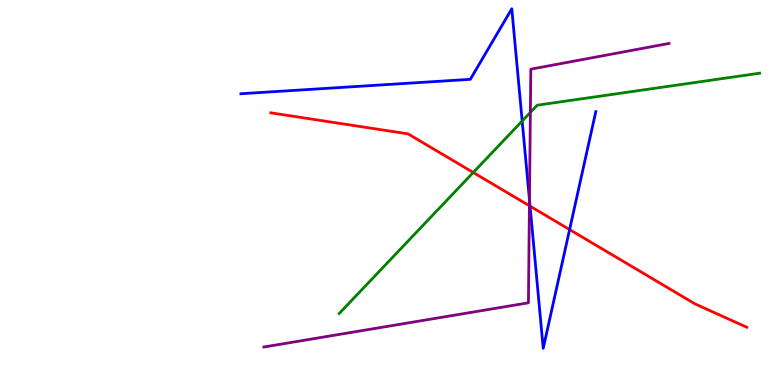[{'lines': ['blue', 'red'], 'intersections': [{'x': 6.84, 'y': 4.65}, {'x': 7.35, 'y': 4.04}]}, {'lines': ['green', 'red'], 'intersections': [{'x': 6.11, 'y': 5.52}]}, {'lines': ['purple', 'red'], 'intersections': [{'x': 6.83, 'y': 4.66}]}, {'lines': ['blue', 'green'], 'intersections': [{'x': 6.74, 'y': 6.86}]}, {'lines': ['blue', 'purple'], 'intersections': [{'x': 6.83, 'y': 4.81}]}, {'lines': ['green', 'purple'], 'intersections': [{'x': 6.84, 'y': 7.08}]}]